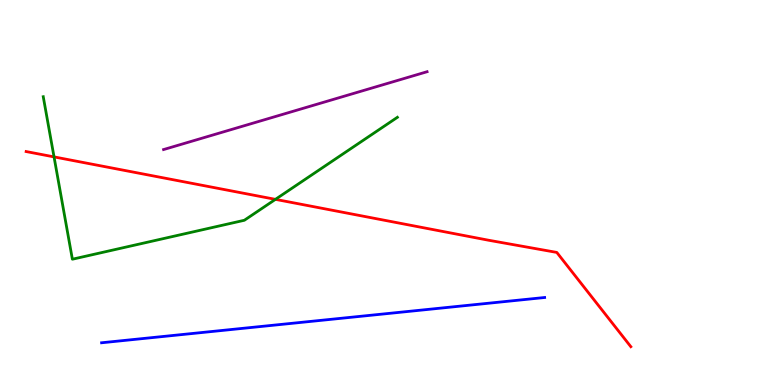[{'lines': ['blue', 'red'], 'intersections': []}, {'lines': ['green', 'red'], 'intersections': [{'x': 0.697, 'y': 5.92}, {'x': 3.55, 'y': 4.82}]}, {'lines': ['purple', 'red'], 'intersections': []}, {'lines': ['blue', 'green'], 'intersections': []}, {'lines': ['blue', 'purple'], 'intersections': []}, {'lines': ['green', 'purple'], 'intersections': []}]